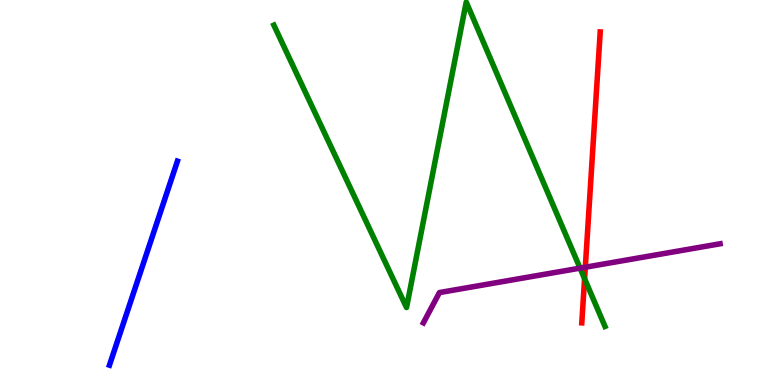[{'lines': ['blue', 'red'], 'intersections': []}, {'lines': ['green', 'red'], 'intersections': [{'x': 7.54, 'y': 2.76}]}, {'lines': ['purple', 'red'], 'intersections': [{'x': 7.55, 'y': 3.06}]}, {'lines': ['blue', 'green'], 'intersections': []}, {'lines': ['blue', 'purple'], 'intersections': []}, {'lines': ['green', 'purple'], 'intersections': [{'x': 7.48, 'y': 3.04}]}]